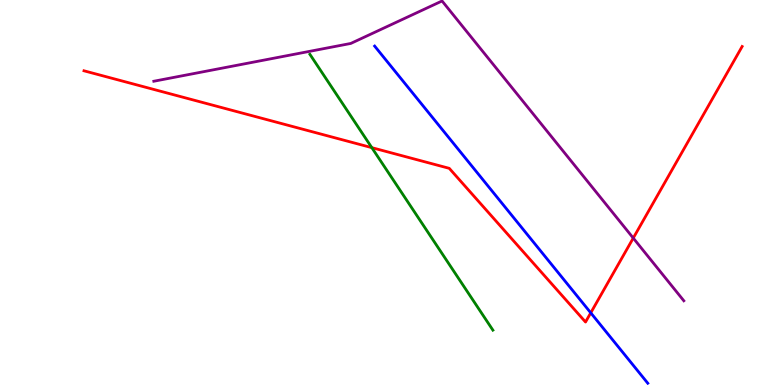[{'lines': ['blue', 'red'], 'intersections': [{'x': 7.62, 'y': 1.87}]}, {'lines': ['green', 'red'], 'intersections': [{'x': 4.8, 'y': 6.16}]}, {'lines': ['purple', 'red'], 'intersections': [{'x': 8.17, 'y': 3.82}]}, {'lines': ['blue', 'green'], 'intersections': []}, {'lines': ['blue', 'purple'], 'intersections': []}, {'lines': ['green', 'purple'], 'intersections': []}]